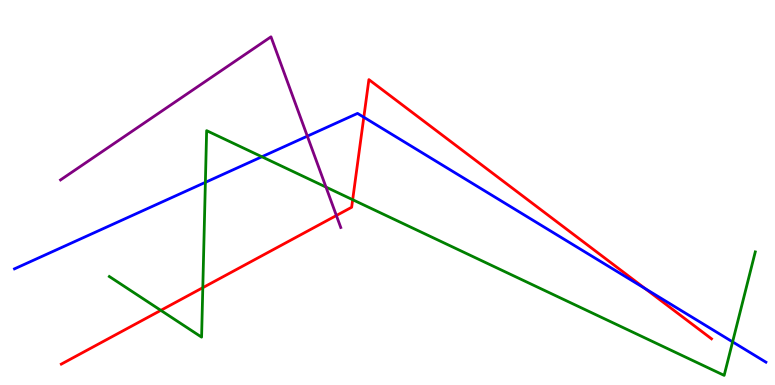[{'lines': ['blue', 'red'], 'intersections': [{'x': 4.69, 'y': 6.96}, {'x': 8.32, 'y': 2.5}]}, {'lines': ['green', 'red'], 'intersections': [{'x': 2.08, 'y': 1.94}, {'x': 2.62, 'y': 2.53}, {'x': 4.55, 'y': 4.81}]}, {'lines': ['purple', 'red'], 'intersections': [{'x': 4.34, 'y': 4.4}]}, {'lines': ['blue', 'green'], 'intersections': [{'x': 2.65, 'y': 5.26}, {'x': 3.38, 'y': 5.93}, {'x': 9.45, 'y': 1.12}]}, {'lines': ['blue', 'purple'], 'intersections': [{'x': 3.97, 'y': 6.46}]}, {'lines': ['green', 'purple'], 'intersections': [{'x': 4.21, 'y': 5.14}]}]